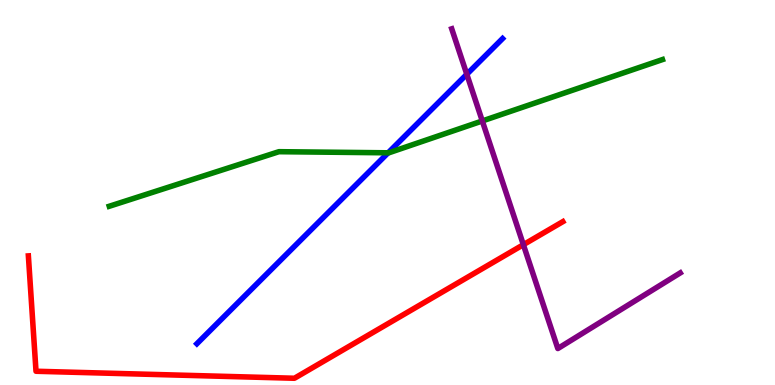[{'lines': ['blue', 'red'], 'intersections': []}, {'lines': ['green', 'red'], 'intersections': []}, {'lines': ['purple', 'red'], 'intersections': [{'x': 6.75, 'y': 3.64}]}, {'lines': ['blue', 'green'], 'intersections': [{'x': 5.01, 'y': 6.03}]}, {'lines': ['blue', 'purple'], 'intersections': [{'x': 6.02, 'y': 8.07}]}, {'lines': ['green', 'purple'], 'intersections': [{'x': 6.22, 'y': 6.86}]}]